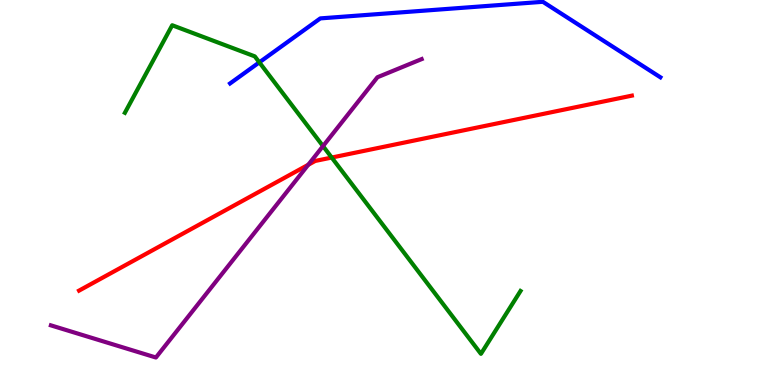[{'lines': ['blue', 'red'], 'intersections': []}, {'lines': ['green', 'red'], 'intersections': [{'x': 4.28, 'y': 5.91}]}, {'lines': ['purple', 'red'], 'intersections': [{'x': 3.98, 'y': 5.72}]}, {'lines': ['blue', 'green'], 'intersections': [{'x': 3.35, 'y': 8.38}]}, {'lines': ['blue', 'purple'], 'intersections': []}, {'lines': ['green', 'purple'], 'intersections': [{'x': 4.17, 'y': 6.21}]}]